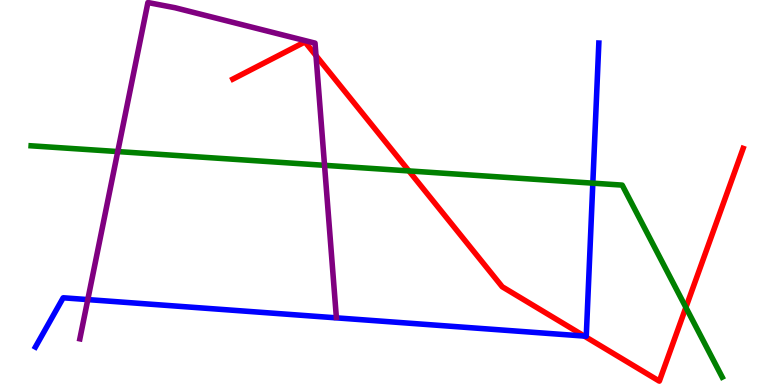[{'lines': ['blue', 'red'], 'intersections': [{'x': 7.54, 'y': 1.27}]}, {'lines': ['green', 'red'], 'intersections': [{'x': 5.28, 'y': 5.56}, {'x': 8.85, 'y': 2.02}]}, {'lines': ['purple', 'red'], 'intersections': [{'x': 4.08, 'y': 8.55}]}, {'lines': ['blue', 'green'], 'intersections': [{'x': 7.65, 'y': 5.24}]}, {'lines': ['blue', 'purple'], 'intersections': [{'x': 1.13, 'y': 2.22}]}, {'lines': ['green', 'purple'], 'intersections': [{'x': 1.52, 'y': 6.06}, {'x': 4.19, 'y': 5.71}]}]